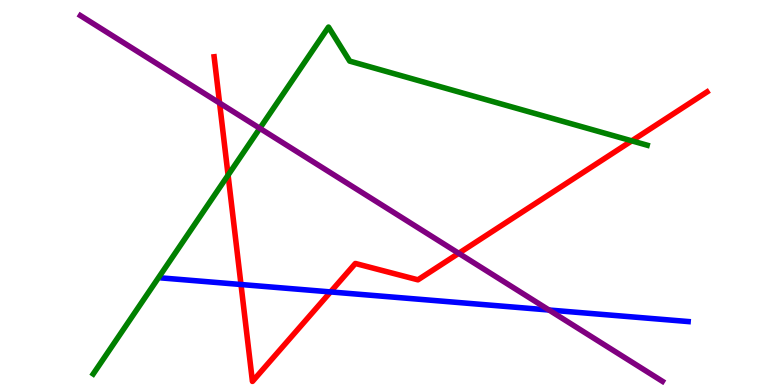[{'lines': ['blue', 'red'], 'intersections': [{'x': 3.11, 'y': 2.61}, {'x': 4.26, 'y': 2.42}]}, {'lines': ['green', 'red'], 'intersections': [{'x': 2.94, 'y': 5.45}, {'x': 8.15, 'y': 6.34}]}, {'lines': ['purple', 'red'], 'intersections': [{'x': 2.83, 'y': 7.32}, {'x': 5.92, 'y': 3.42}]}, {'lines': ['blue', 'green'], 'intersections': []}, {'lines': ['blue', 'purple'], 'intersections': [{'x': 7.08, 'y': 1.95}]}, {'lines': ['green', 'purple'], 'intersections': [{'x': 3.35, 'y': 6.67}]}]